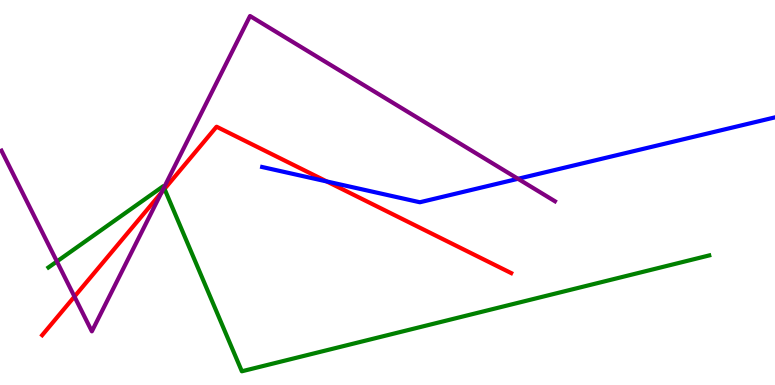[{'lines': ['blue', 'red'], 'intersections': [{'x': 4.22, 'y': 5.29}]}, {'lines': ['green', 'red'], 'intersections': [{'x': 2.12, 'y': 5.09}]}, {'lines': ['purple', 'red'], 'intersections': [{'x': 0.961, 'y': 2.3}, {'x': 2.08, 'y': 5.0}]}, {'lines': ['blue', 'green'], 'intersections': []}, {'lines': ['blue', 'purple'], 'intersections': [{'x': 6.68, 'y': 5.36}]}, {'lines': ['green', 'purple'], 'intersections': [{'x': 0.734, 'y': 3.21}, {'x': 2.12, 'y': 5.13}]}]